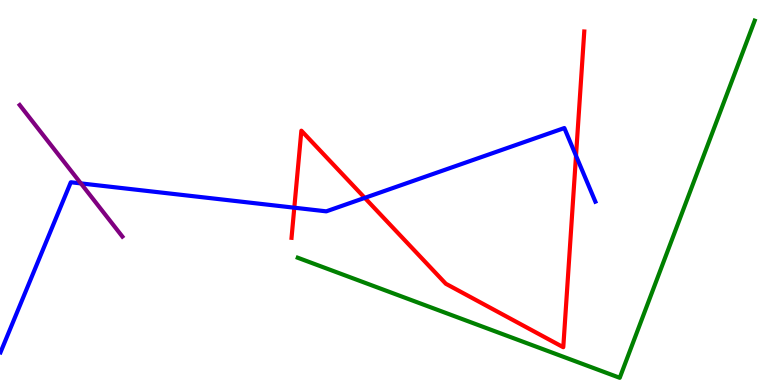[{'lines': ['blue', 'red'], 'intersections': [{'x': 3.8, 'y': 4.61}, {'x': 4.71, 'y': 4.86}, {'x': 7.43, 'y': 5.95}]}, {'lines': ['green', 'red'], 'intersections': []}, {'lines': ['purple', 'red'], 'intersections': []}, {'lines': ['blue', 'green'], 'intersections': []}, {'lines': ['blue', 'purple'], 'intersections': [{'x': 1.04, 'y': 5.24}]}, {'lines': ['green', 'purple'], 'intersections': []}]